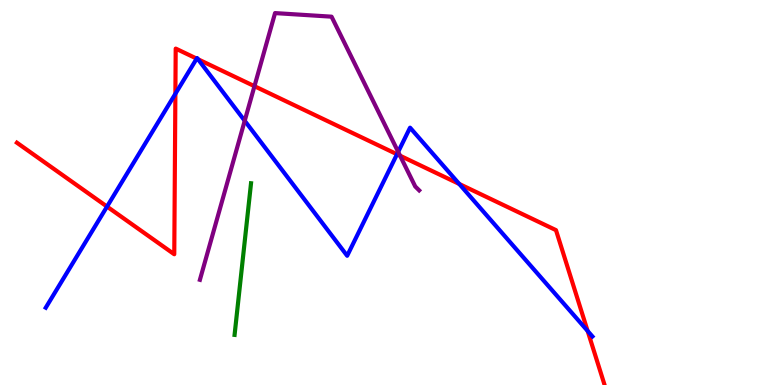[{'lines': ['blue', 'red'], 'intersections': [{'x': 1.38, 'y': 4.63}, {'x': 2.26, 'y': 7.56}, {'x': 2.54, 'y': 8.48}, {'x': 2.55, 'y': 8.46}, {'x': 5.12, 'y': 5.99}, {'x': 5.93, 'y': 5.22}, {'x': 7.58, 'y': 1.4}]}, {'lines': ['green', 'red'], 'intersections': []}, {'lines': ['purple', 'red'], 'intersections': [{'x': 3.28, 'y': 7.76}, {'x': 5.16, 'y': 5.96}]}, {'lines': ['blue', 'green'], 'intersections': []}, {'lines': ['blue', 'purple'], 'intersections': [{'x': 3.16, 'y': 6.86}, {'x': 5.14, 'y': 6.06}]}, {'lines': ['green', 'purple'], 'intersections': []}]